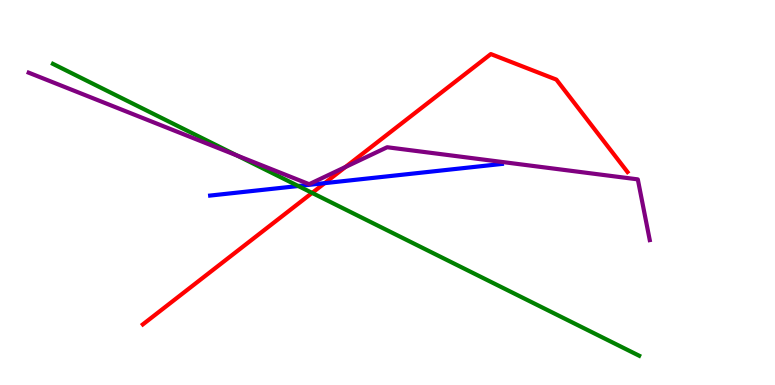[{'lines': ['blue', 'red'], 'intersections': [{'x': 4.19, 'y': 5.24}]}, {'lines': ['green', 'red'], 'intersections': [{'x': 4.03, 'y': 4.99}]}, {'lines': ['purple', 'red'], 'intersections': [{'x': 4.46, 'y': 5.66}]}, {'lines': ['blue', 'green'], 'intersections': [{'x': 3.85, 'y': 5.17}]}, {'lines': ['blue', 'purple'], 'intersections': []}, {'lines': ['green', 'purple'], 'intersections': [{'x': 3.06, 'y': 5.96}]}]